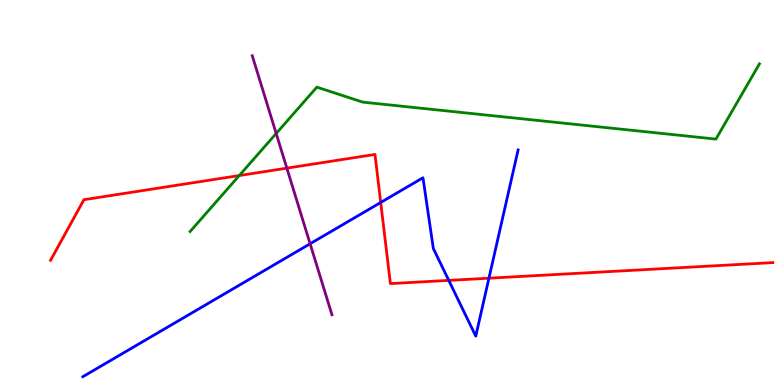[{'lines': ['blue', 'red'], 'intersections': [{'x': 4.91, 'y': 4.74}, {'x': 5.79, 'y': 2.72}, {'x': 6.31, 'y': 2.77}]}, {'lines': ['green', 'red'], 'intersections': [{'x': 3.09, 'y': 5.44}]}, {'lines': ['purple', 'red'], 'intersections': [{'x': 3.7, 'y': 5.63}]}, {'lines': ['blue', 'green'], 'intersections': []}, {'lines': ['blue', 'purple'], 'intersections': [{'x': 4.0, 'y': 3.67}]}, {'lines': ['green', 'purple'], 'intersections': [{'x': 3.56, 'y': 6.53}]}]